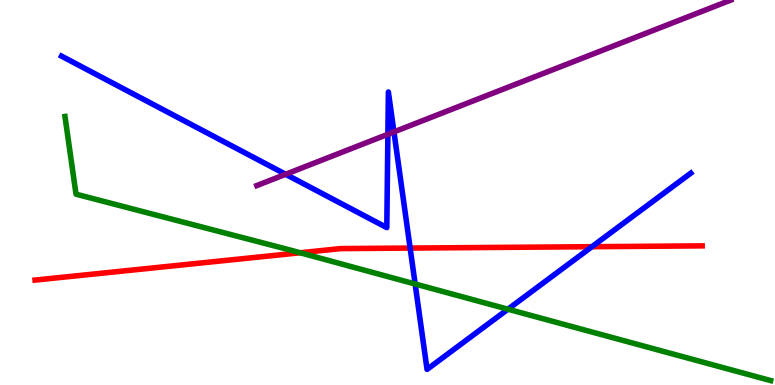[{'lines': ['blue', 'red'], 'intersections': [{'x': 5.29, 'y': 3.56}, {'x': 7.64, 'y': 3.59}]}, {'lines': ['green', 'red'], 'intersections': [{'x': 3.87, 'y': 3.43}]}, {'lines': ['purple', 'red'], 'intersections': []}, {'lines': ['blue', 'green'], 'intersections': [{'x': 5.36, 'y': 2.62}, {'x': 6.55, 'y': 1.97}]}, {'lines': ['blue', 'purple'], 'intersections': [{'x': 3.69, 'y': 5.47}, {'x': 5.0, 'y': 6.51}, {'x': 5.08, 'y': 6.57}]}, {'lines': ['green', 'purple'], 'intersections': []}]